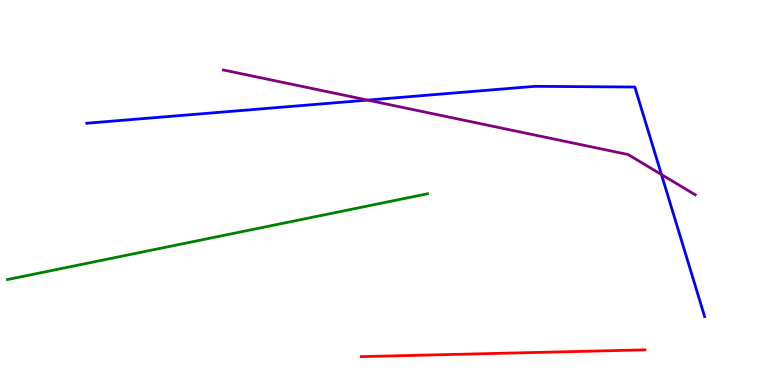[{'lines': ['blue', 'red'], 'intersections': []}, {'lines': ['green', 'red'], 'intersections': []}, {'lines': ['purple', 'red'], 'intersections': []}, {'lines': ['blue', 'green'], 'intersections': []}, {'lines': ['blue', 'purple'], 'intersections': [{'x': 4.74, 'y': 7.4}, {'x': 8.53, 'y': 5.47}]}, {'lines': ['green', 'purple'], 'intersections': []}]